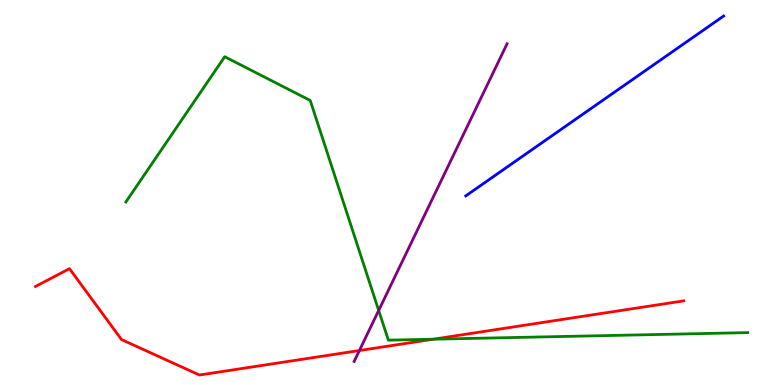[{'lines': ['blue', 'red'], 'intersections': []}, {'lines': ['green', 'red'], 'intersections': [{'x': 5.59, 'y': 1.19}]}, {'lines': ['purple', 'red'], 'intersections': [{'x': 4.64, 'y': 0.895}]}, {'lines': ['blue', 'green'], 'intersections': []}, {'lines': ['blue', 'purple'], 'intersections': []}, {'lines': ['green', 'purple'], 'intersections': [{'x': 4.89, 'y': 1.94}]}]